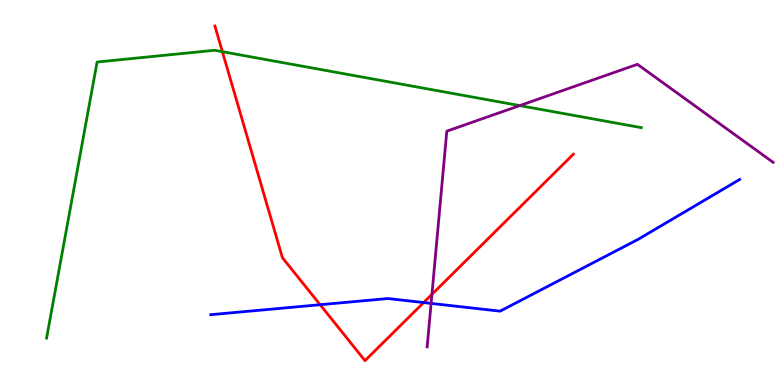[{'lines': ['blue', 'red'], 'intersections': [{'x': 4.13, 'y': 2.09}, {'x': 5.47, 'y': 2.14}]}, {'lines': ['green', 'red'], 'intersections': [{'x': 2.87, 'y': 8.66}]}, {'lines': ['purple', 'red'], 'intersections': [{'x': 5.57, 'y': 2.35}]}, {'lines': ['blue', 'green'], 'intersections': []}, {'lines': ['blue', 'purple'], 'intersections': [{'x': 5.56, 'y': 2.12}]}, {'lines': ['green', 'purple'], 'intersections': [{'x': 6.71, 'y': 7.26}]}]